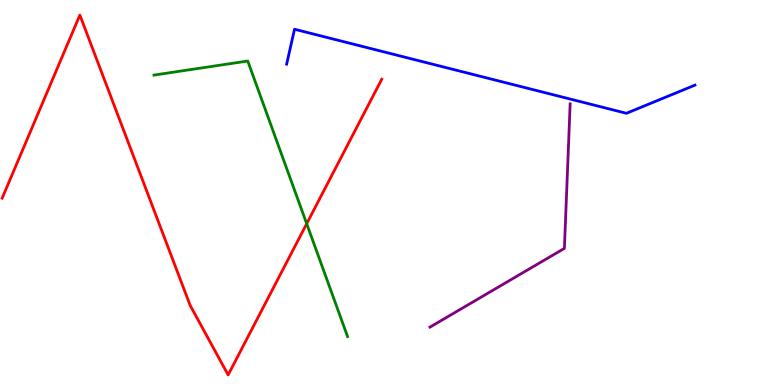[{'lines': ['blue', 'red'], 'intersections': []}, {'lines': ['green', 'red'], 'intersections': [{'x': 3.96, 'y': 4.19}]}, {'lines': ['purple', 'red'], 'intersections': []}, {'lines': ['blue', 'green'], 'intersections': []}, {'lines': ['blue', 'purple'], 'intersections': []}, {'lines': ['green', 'purple'], 'intersections': []}]